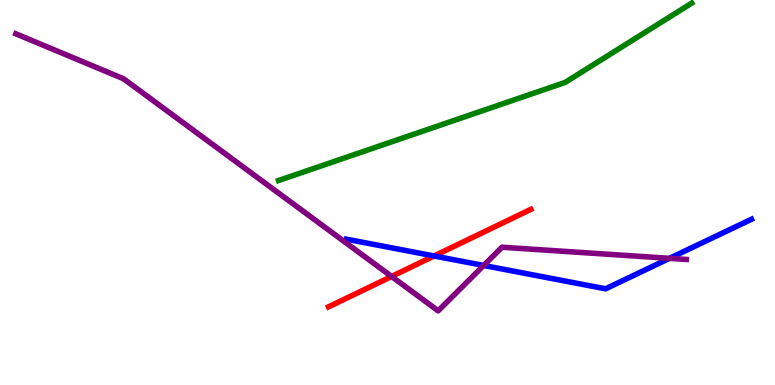[{'lines': ['blue', 'red'], 'intersections': [{'x': 5.6, 'y': 3.35}]}, {'lines': ['green', 'red'], 'intersections': []}, {'lines': ['purple', 'red'], 'intersections': [{'x': 5.05, 'y': 2.82}]}, {'lines': ['blue', 'green'], 'intersections': []}, {'lines': ['blue', 'purple'], 'intersections': [{'x': 6.24, 'y': 3.1}, {'x': 8.64, 'y': 3.29}]}, {'lines': ['green', 'purple'], 'intersections': []}]